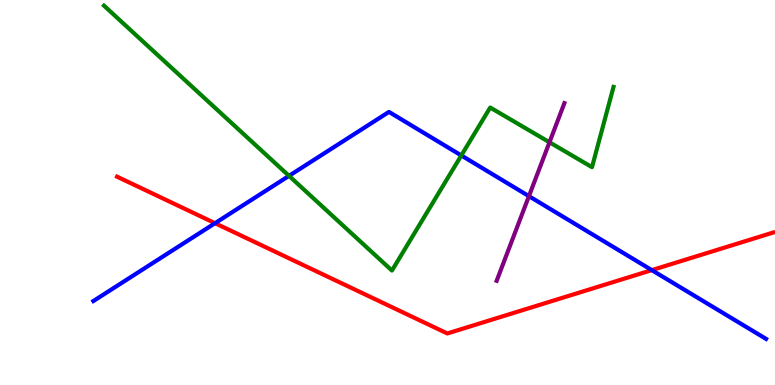[{'lines': ['blue', 'red'], 'intersections': [{'x': 2.77, 'y': 4.2}, {'x': 8.41, 'y': 2.98}]}, {'lines': ['green', 'red'], 'intersections': []}, {'lines': ['purple', 'red'], 'intersections': []}, {'lines': ['blue', 'green'], 'intersections': [{'x': 3.73, 'y': 5.43}, {'x': 5.95, 'y': 5.96}]}, {'lines': ['blue', 'purple'], 'intersections': [{'x': 6.82, 'y': 4.9}]}, {'lines': ['green', 'purple'], 'intersections': [{'x': 7.09, 'y': 6.3}]}]